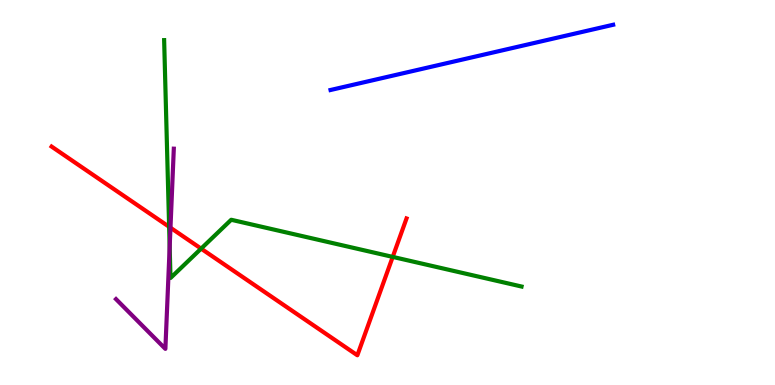[{'lines': ['blue', 'red'], 'intersections': []}, {'lines': ['green', 'red'], 'intersections': [{'x': 2.18, 'y': 4.11}, {'x': 2.6, 'y': 3.54}, {'x': 5.07, 'y': 3.33}]}, {'lines': ['purple', 'red'], 'intersections': [{'x': 2.2, 'y': 4.09}]}, {'lines': ['blue', 'green'], 'intersections': []}, {'lines': ['blue', 'purple'], 'intersections': []}, {'lines': ['green', 'purple'], 'intersections': [{'x': 2.19, 'y': 3.59}]}]